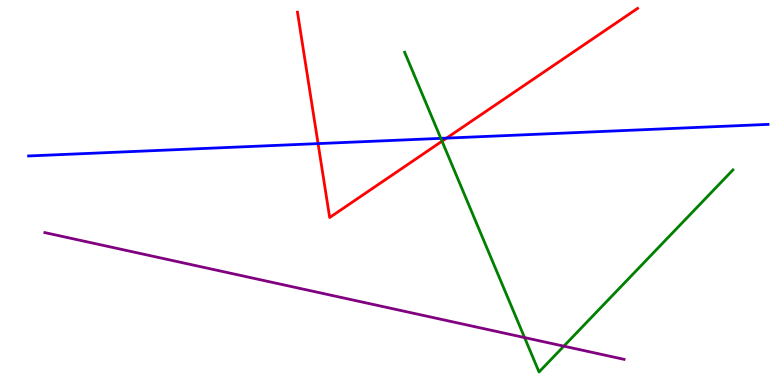[{'lines': ['blue', 'red'], 'intersections': [{'x': 4.1, 'y': 6.27}, {'x': 5.76, 'y': 6.41}]}, {'lines': ['green', 'red'], 'intersections': [{'x': 5.7, 'y': 6.33}]}, {'lines': ['purple', 'red'], 'intersections': []}, {'lines': ['blue', 'green'], 'intersections': [{'x': 5.69, 'y': 6.41}]}, {'lines': ['blue', 'purple'], 'intersections': []}, {'lines': ['green', 'purple'], 'intersections': [{'x': 6.77, 'y': 1.23}, {'x': 7.28, 'y': 1.01}]}]